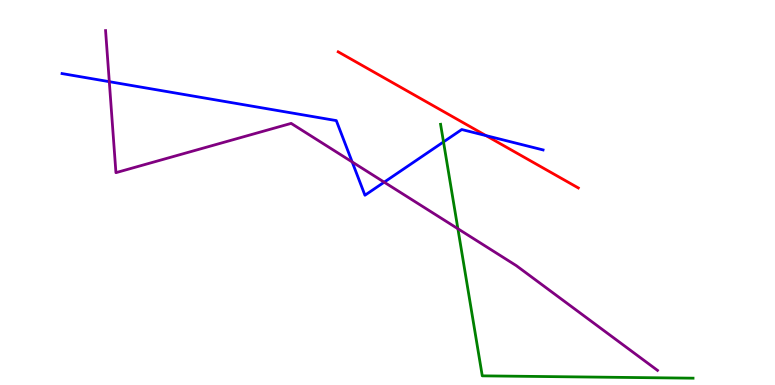[{'lines': ['blue', 'red'], 'intersections': [{'x': 6.27, 'y': 6.48}]}, {'lines': ['green', 'red'], 'intersections': []}, {'lines': ['purple', 'red'], 'intersections': []}, {'lines': ['blue', 'green'], 'intersections': [{'x': 5.72, 'y': 6.31}]}, {'lines': ['blue', 'purple'], 'intersections': [{'x': 1.41, 'y': 7.88}, {'x': 4.54, 'y': 5.79}, {'x': 4.96, 'y': 5.27}]}, {'lines': ['green', 'purple'], 'intersections': [{'x': 5.91, 'y': 4.06}]}]